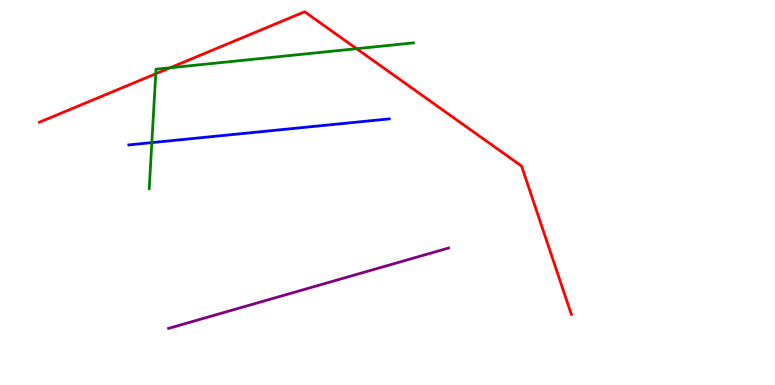[{'lines': ['blue', 'red'], 'intersections': []}, {'lines': ['green', 'red'], 'intersections': [{'x': 2.01, 'y': 8.08}, {'x': 2.2, 'y': 8.24}, {'x': 4.6, 'y': 8.74}]}, {'lines': ['purple', 'red'], 'intersections': []}, {'lines': ['blue', 'green'], 'intersections': [{'x': 1.96, 'y': 6.3}]}, {'lines': ['blue', 'purple'], 'intersections': []}, {'lines': ['green', 'purple'], 'intersections': []}]